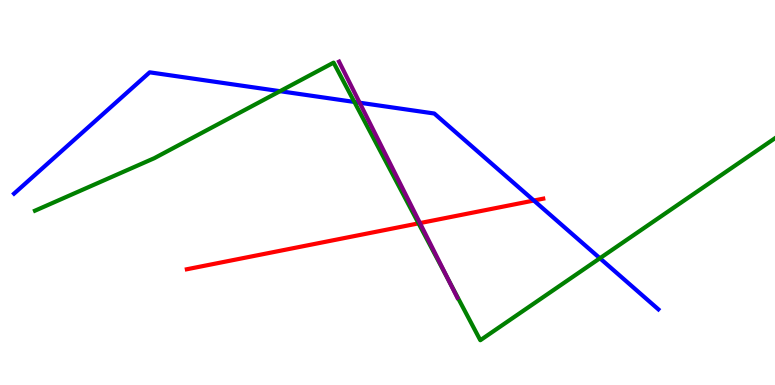[{'lines': ['blue', 'red'], 'intersections': [{'x': 6.89, 'y': 4.79}]}, {'lines': ['green', 'red'], 'intersections': [{'x': 5.4, 'y': 4.2}]}, {'lines': ['purple', 'red'], 'intersections': [{'x': 5.42, 'y': 4.21}]}, {'lines': ['blue', 'green'], 'intersections': [{'x': 3.61, 'y': 7.63}, {'x': 4.57, 'y': 7.35}, {'x': 7.74, 'y': 3.29}]}, {'lines': ['blue', 'purple'], 'intersections': [{'x': 4.64, 'y': 7.33}]}, {'lines': ['green', 'purple'], 'intersections': [{'x': 5.79, 'y': 2.71}]}]